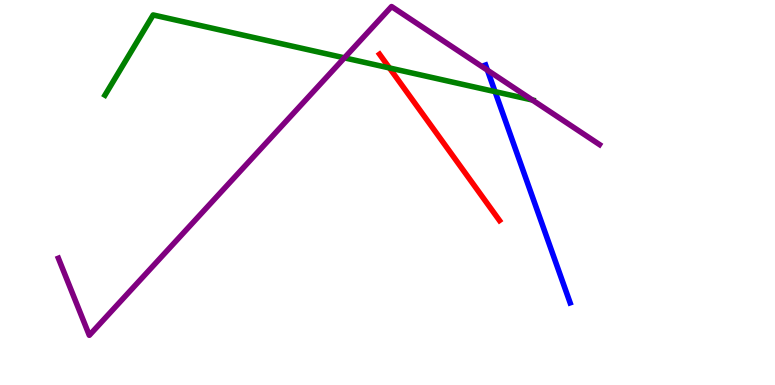[{'lines': ['blue', 'red'], 'intersections': []}, {'lines': ['green', 'red'], 'intersections': [{'x': 5.02, 'y': 8.24}]}, {'lines': ['purple', 'red'], 'intersections': []}, {'lines': ['blue', 'green'], 'intersections': [{'x': 6.39, 'y': 7.62}]}, {'lines': ['blue', 'purple'], 'intersections': [{'x': 6.29, 'y': 8.18}]}, {'lines': ['green', 'purple'], 'intersections': [{'x': 4.44, 'y': 8.5}, {'x': 6.87, 'y': 7.4}]}]